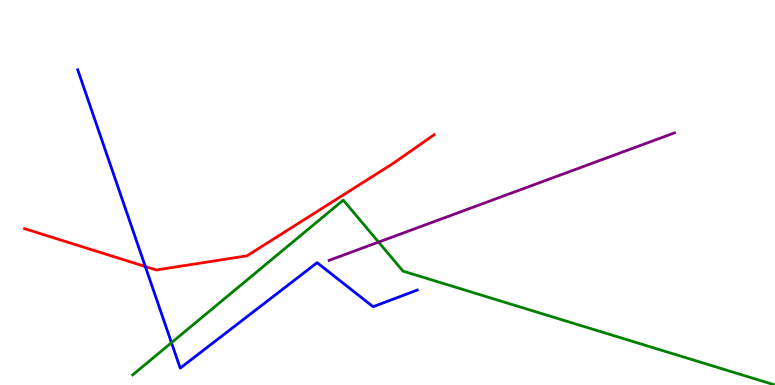[{'lines': ['blue', 'red'], 'intersections': [{'x': 1.87, 'y': 3.08}]}, {'lines': ['green', 'red'], 'intersections': []}, {'lines': ['purple', 'red'], 'intersections': []}, {'lines': ['blue', 'green'], 'intersections': [{'x': 2.21, 'y': 1.1}]}, {'lines': ['blue', 'purple'], 'intersections': []}, {'lines': ['green', 'purple'], 'intersections': [{'x': 4.88, 'y': 3.71}]}]